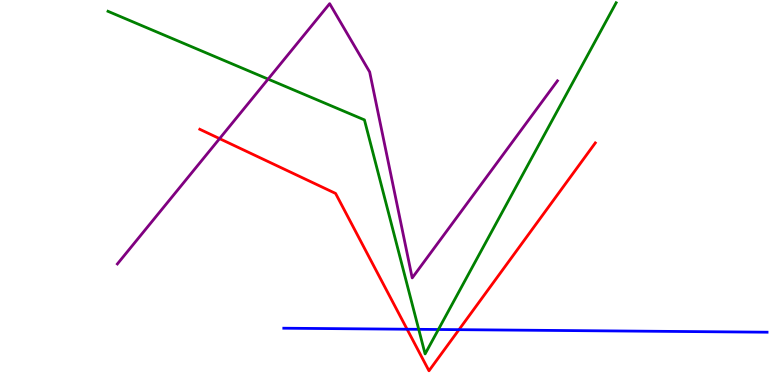[{'lines': ['blue', 'red'], 'intersections': [{'x': 5.25, 'y': 1.45}, {'x': 5.92, 'y': 1.44}]}, {'lines': ['green', 'red'], 'intersections': []}, {'lines': ['purple', 'red'], 'intersections': [{'x': 2.83, 'y': 6.4}]}, {'lines': ['blue', 'green'], 'intersections': [{'x': 5.4, 'y': 1.45}, {'x': 5.66, 'y': 1.44}]}, {'lines': ['blue', 'purple'], 'intersections': []}, {'lines': ['green', 'purple'], 'intersections': [{'x': 3.46, 'y': 7.95}]}]